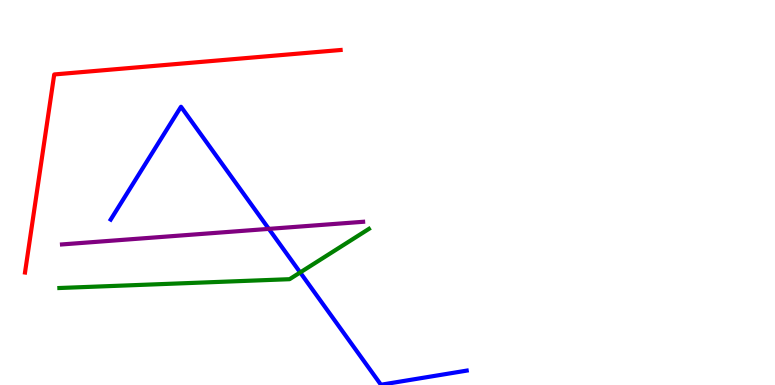[{'lines': ['blue', 'red'], 'intersections': []}, {'lines': ['green', 'red'], 'intersections': []}, {'lines': ['purple', 'red'], 'intersections': []}, {'lines': ['blue', 'green'], 'intersections': [{'x': 3.87, 'y': 2.92}]}, {'lines': ['blue', 'purple'], 'intersections': [{'x': 3.47, 'y': 4.06}]}, {'lines': ['green', 'purple'], 'intersections': []}]